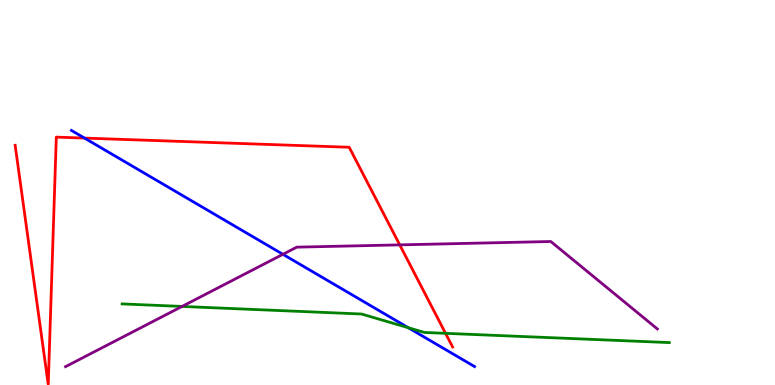[{'lines': ['blue', 'red'], 'intersections': [{'x': 1.09, 'y': 6.41}]}, {'lines': ['green', 'red'], 'intersections': [{'x': 5.75, 'y': 1.34}]}, {'lines': ['purple', 'red'], 'intersections': [{'x': 5.16, 'y': 3.64}]}, {'lines': ['blue', 'green'], 'intersections': [{'x': 5.27, 'y': 1.49}]}, {'lines': ['blue', 'purple'], 'intersections': [{'x': 3.65, 'y': 3.39}]}, {'lines': ['green', 'purple'], 'intersections': [{'x': 2.35, 'y': 2.04}]}]